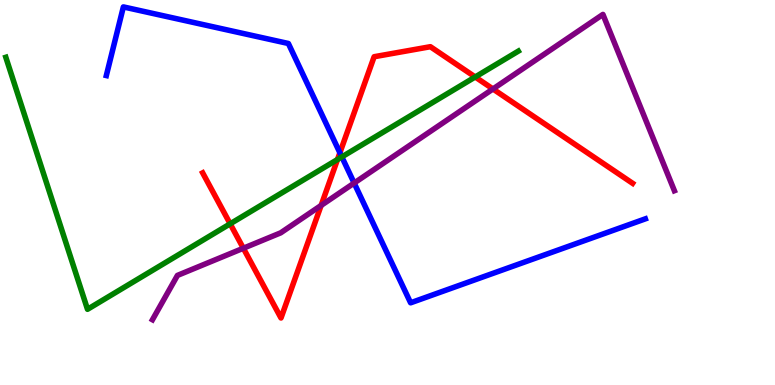[{'lines': ['blue', 'red'], 'intersections': [{'x': 4.39, 'y': 6.03}]}, {'lines': ['green', 'red'], 'intersections': [{'x': 2.97, 'y': 4.19}, {'x': 4.35, 'y': 5.86}, {'x': 6.13, 'y': 8.0}]}, {'lines': ['purple', 'red'], 'intersections': [{'x': 3.14, 'y': 3.55}, {'x': 4.14, 'y': 4.66}, {'x': 6.36, 'y': 7.69}]}, {'lines': ['blue', 'green'], 'intersections': [{'x': 4.41, 'y': 5.92}]}, {'lines': ['blue', 'purple'], 'intersections': [{'x': 4.57, 'y': 5.25}]}, {'lines': ['green', 'purple'], 'intersections': []}]